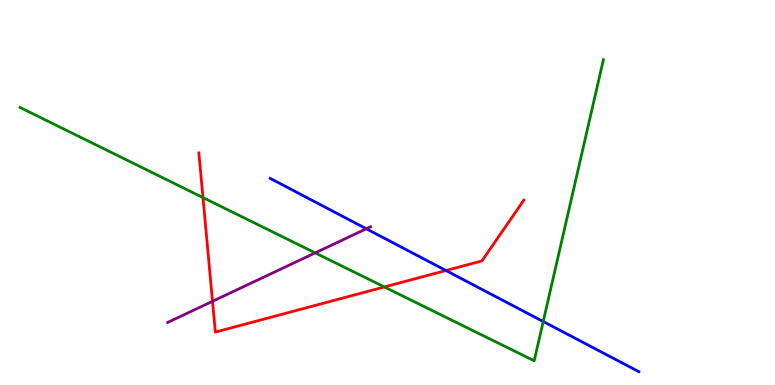[{'lines': ['blue', 'red'], 'intersections': [{'x': 5.75, 'y': 2.97}]}, {'lines': ['green', 'red'], 'intersections': [{'x': 2.62, 'y': 4.87}, {'x': 4.96, 'y': 2.55}]}, {'lines': ['purple', 'red'], 'intersections': [{'x': 2.74, 'y': 2.17}]}, {'lines': ['blue', 'green'], 'intersections': [{'x': 7.01, 'y': 1.65}]}, {'lines': ['blue', 'purple'], 'intersections': [{'x': 4.73, 'y': 4.06}]}, {'lines': ['green', 'purple'], 'intersections': [{'x': 4.07, 'y': 3.43}]}]